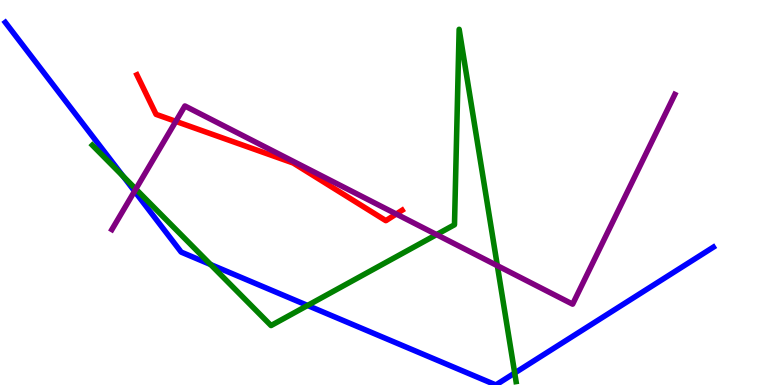[{'lines': ['blue', 'red'], 'intersections': []}, {'lines': ['green', 'red'], 'intersections': []}, {'lines': ['purple', 'red'], 'intersections': [{'x': 2.27, 'y': 6.85}, {'x': 5.11, 'y': 4.44}]}, {'lines': ['blue', 'green'], 'intersections': [{'x': 1.59, 'y': 5.42}, {'x': 2.72, 'y': 3.13}, {'x': 3.97, 'y': 2.07}, {'x': 6.64, 'y': 0.311}]}, {'lines': ['blue', 'purple'], 'intersections': [{'x': 1.74, 'y': 5.03}]}, {'lines': ['green', 'purple'], 'intersections': [{'x': 1.75, 'y': 5.09}, {'x': 5.63, 'y': 3.91}, {'x': 6.42, 'y': 3.1}]}]